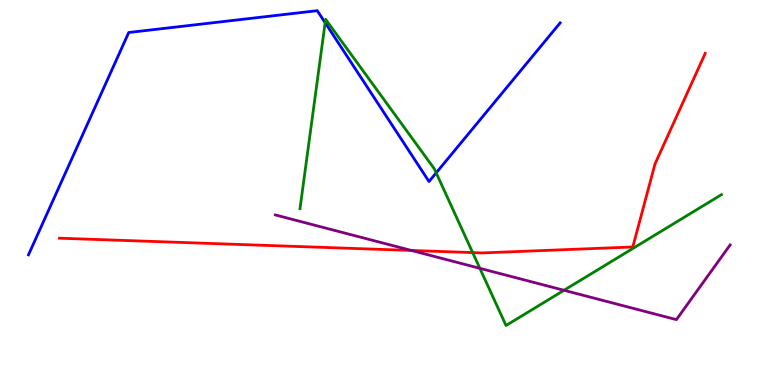[{'lines': ['blue', 'red'], 'intersections': []}, {'lines': ['green', 'red'], 'intersections': [{'x': 6.1, 'y': 3.44}]}, {'lines': ['purple', 'red'], 'intersections': [{'x': 5.31, 'y': 3.49}]}, {'lines': ['blue', 'green'], 'intersections': [{'x': 4.2, 'y': 9.41}, {'x': 5.63, 'y': 5.51}]}, {'lines': ['blue', 'purple'], 'intersections': []}, {'lines': ['green', 'purple'], 'intersections': [{'x': 6.19, 'y': 3.03}, {'x': 7.28, 'y': 2.46}]}]